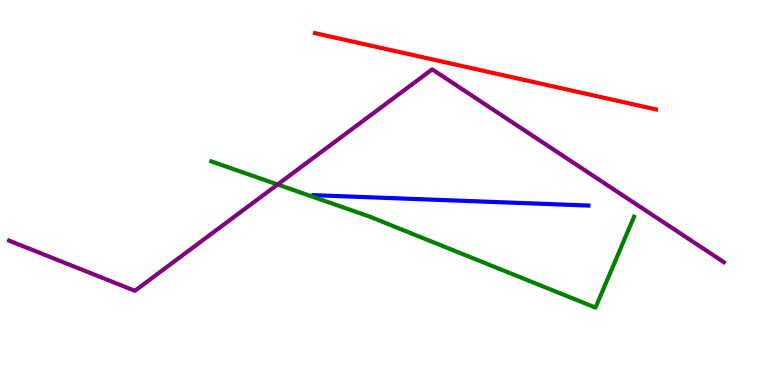[{'lines': ['blue', 'red'], 'intersections': []}, {'lines': ['green', 'red'], 'intersections': []}, {'lines': ['purple', 'red'], 'intersections': []}, {'lines': ['blue', 'green'], 'intersections': []}, {'lines': ['blue', 'purple'], 'intersections': []}, {'lines': ['green', 'purple'], 'intersections': [{'x': 3.58, 'y': 5.21}]}]